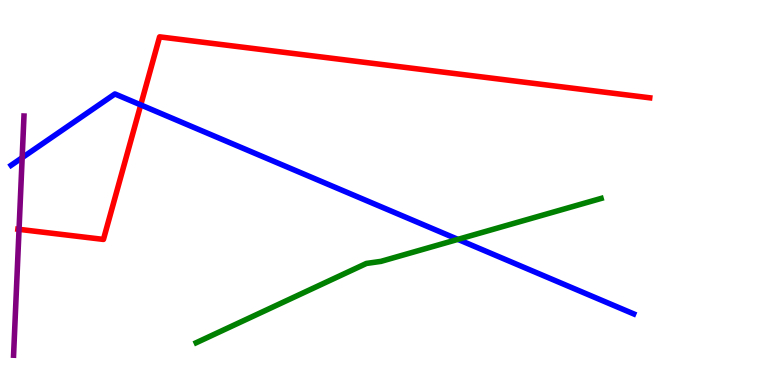[{'lines': ['blue', 'red'], 'intersections': [{'x': 1.82, 'y': 7.28}]}, {'lines': ['green', 'red'], 'intersections': []}, {'lines': ['purple', 'red'], 'intersections': [{'x': 0.246, 'y': 4.04}]}, {'lines': ['blue', 'green'], 'intersections': [{'x': 5.91, 'y': 3.78}]}, {'lines': ['blue', 'purple'], 'intersections': [{'x': 0.286, 'y': 5.9}]}, {'lines': ['green', 'purple'], 'intersections': []}]